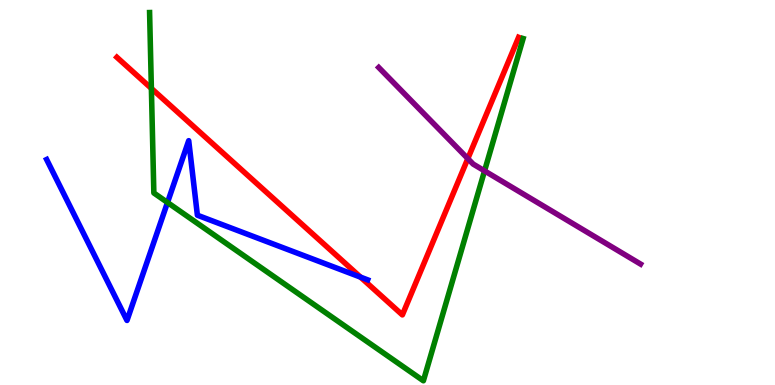[{'lines': ['blue', 'red'], 'intersections': [{'x': 4.65, 'y': 2.8}]}, {'lines': ['green', 'red'], 'intersections': [{'x': 1.95, 'y': 7.7}]}, {'lines': ['purple', 'red'], 'intersections': [{'x': 6.04, 'y': 5.88}]}, {'lines': ['blue', 'green'], 'intersections': [{'x': 2.16, 'y': 4.74}]}, {'lines': ['blue', 'purple'], 'intersections': []}, {'lines': ['green', 'purple'], 'intersections': [{'x': 6.25, 'y': 5.56}]}]